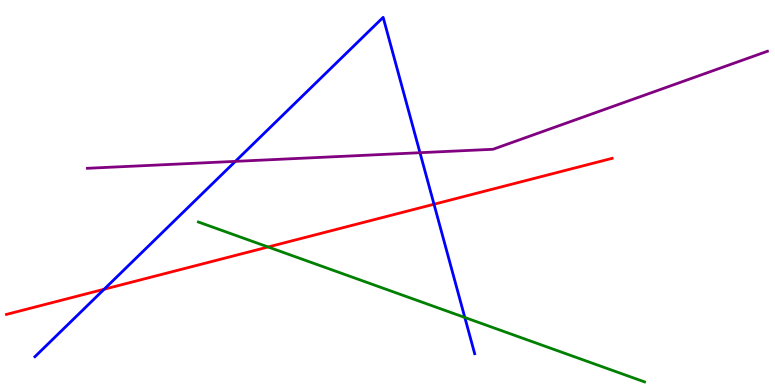[{'lines': ['blue', 'red'], 'intersections': [{'x': 1.34, 'y': 2.49}, {'x': 5.6, 'y': 4.7}]}, {'lines': ['green', 'red'], 'intersections': [{'x': 3.46, 'y': 3.58}]}, {'lines': ['purple', 'red'], 'intersections': []}, {'lines': ['blue', 'green'], 'intersections': [{'x': 6.0, 'y': 1.75}]}, {'lines': ['blue', 'purple'], 'intersections': [{'x': 3.04, 'y': 5.81}, {'x': 5.42, 'y': 6.03}]}, {'lines': ['green', 'purple'], 'intersections': []}]